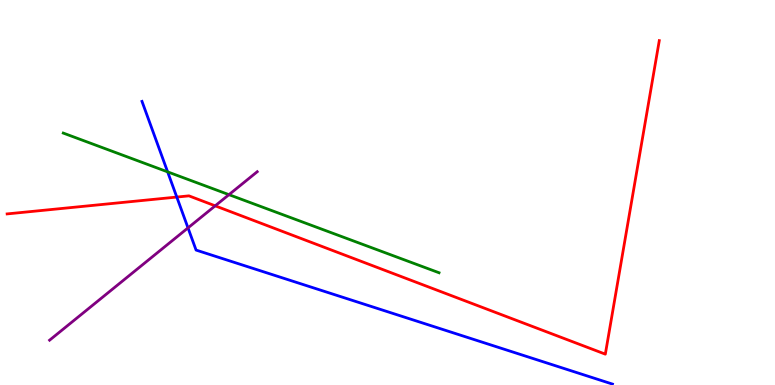[{'lines': ['blue', 'red'], 'intersections': [{'x': 2.28, 'y': 4.88}]}, {'lines': ['green', 'red'], 'intersections': []}, {'lines': ['purple', 'red'], 'intersections': [{'x': 2.78, 'y': 4.65}]}, {'lines': ['blue', 'green'], 'intersections': [{'x': 2.16, 'y': 5.54}]}, {'lines': ['blue', 'purple'], 'intersections': [{'x': 2.43, 'y': 4.08}]}, {'lines': ['green', 'purple'], 'intersections': [{'x': 2.95, 'y': 4.94}]}]